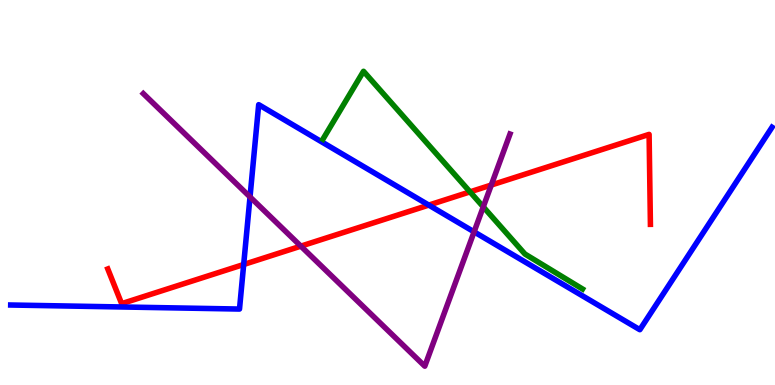[{'lines': ['blue', 'red'], 'intersections': [{'x': 3.14, 'y': 3.13}, {'x': 5.53, 'y': 4.67}]}, {'lines': ['green', 'red'], 'intersections': [{'x': 6.06, 'y': 5.02}]}, {'lines': ['purple', 'red'], 'intersections': [{'x': 3.88, 'y': 3.61}, {'x': 6.34, 'y': 5.19}]}, {'lines': ['blue', 'green'], 'intersections': []}, {'lines': ['blue', 'purple'], 'intersections': [{'x': 3.23, 'y': 4.88}, {'x': 6.12, 'y': 3.98}]}, {'lines': ['green', 'purple'], 'intersections': [{'x': 6.24, 'y': 4.63}]}]